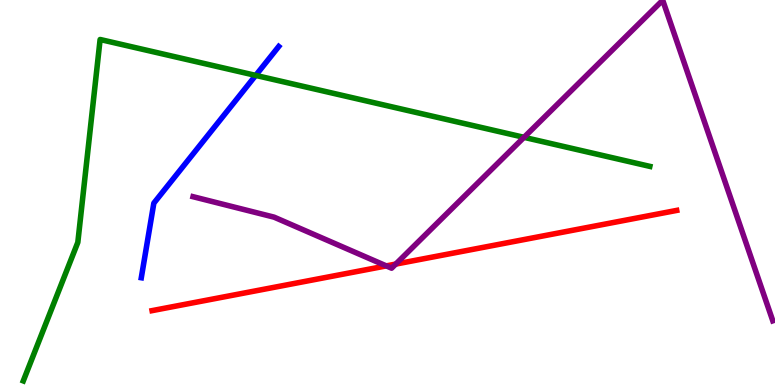[{'lines': ['blue', 'red'], 'intersections': []}, {'lines': ['green', 'red'], 'intersections': []}, {'lines': ['purple', 'red'], 'intersections': [{'x': 4.98, 'y': 3.09}, {'x': 5.11, 'y': 3.14}]}, {'lines': ['blue', 'green'], 'intersections': [{'x': 3.3, 'y': 8.04}]}, {'lines': ['blue', 'purple'], 'intersections': []}, {'lines': ['green', 'purple'], 'intersections': [{'x': 6.76, 'y': 6.43}]}]